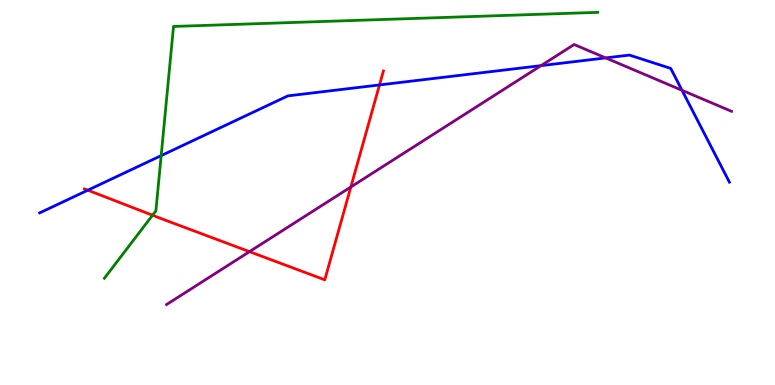[{'lines': ['blue', 'red'], 'intersections': [{'x': 1.13, 'y': 5.06}, {'x': 4.9, 'y': 7.79}]}, {'lines': ['green', 'red'], 'intersections': [{'x': 1.97, 'y': 4.41}]}, {'lines': ['purple', 'red'], 'intersections': [{'x': 3.22, 'y': 3.46}, {'x': 4.53, 'y': 5.14}]}, {'lines': ['blue', 'green'], 'intersections': [{'x': 2.08, 'y': 5.96}]}, {'lines': ['blue', 'purple'], 'intersections': [{'x': 6.98, 'y': 8.3}, {'x': 7.82, 'y': 8.5}, {'x': 8.8, 'y': 7.65}]}, {'lines': ['green', 'purple'], 'intersections': []}]